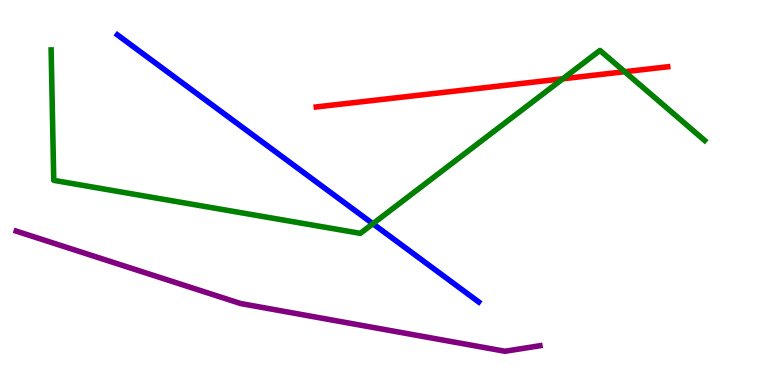[{'lines': ['blue', 'red'], 'intersections': []}, {'lines': ['green', 'red'], 'intersections': [{'x': 7.26, 'y': 7.95}, {'x': 8.06, 'y': 8.14}]}, {'lines': ['purple', 'red'], 'intersections': []}, {'lines': ['blue', 'green'], 'intersections': [{'x': 4.81, 'y': 4.19}]}, {'lines': ['blue', 'purple'], 'intersections': []}, {'lines': ['green', 'purple'], 'intersections': []}]